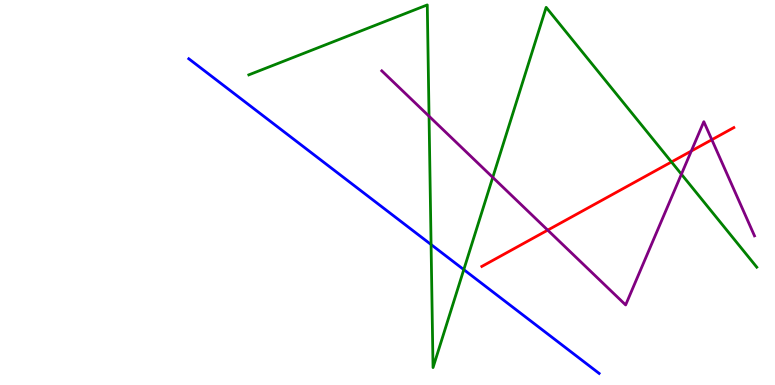[{'lines': ['blue', 'red'], 'intersections': []}, {'lines': ['green', 'red'], 'intersections': [{'x': 8.66, 'y': 5.79}]}, {'lines': ['purple', 'red'], 'intersections': [{'x': 7.07, 'y': 4.02}, {'x': 8.92, 'y': 6.08}, {'x': 9.18, 'y': 6.37}]}, {'lines': ['blue', 'green'], 'intersections': [{'x': 5.56, 'y': 3.65}, {'x': 5.98, 'y': 3.0}]}, {'lines': ['blue', 'purple'], 'intersections': []}, {'lines': ['green', 'purple'], 'intersections': [{'x': 5.54, 'y': 6.98}, {'x': 6.36, 'y': 5.39}, {'x': 8.79, 'y': 5.47}]}]